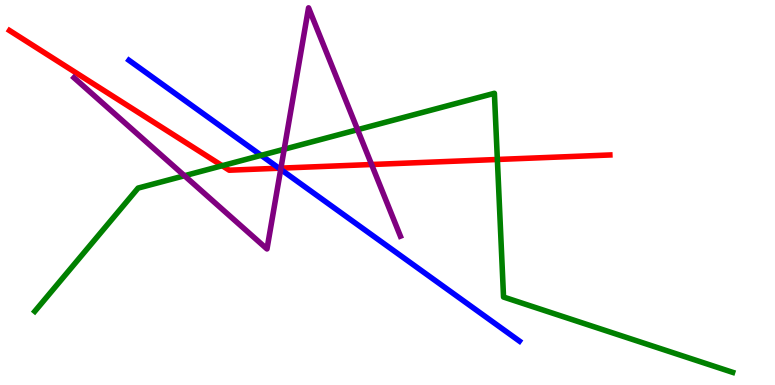[{'lines': ['blue', 'red'], 'intersections': [{'x': 3.6, 'y': 5.63}]}, {'lines': ['green', 'red'], 'intersections': [{'x': 2.87, 'y': 5.7}, {'x': 6.42, 'y': 5.86}]}, {'lines': ['purple', 'red'], 'intersections': [{'x': 3.62, 'y': 5.63}, {'x': 4.79, 'y': 5.73}]}, {'lines': ['blue', 'green'], 'intersections': [{'x': 3.37, 'y': 5.96}]}, {'lines': ['blue', 'purple'], 'intersections': [{'x': 3.62, 'y': 5.6}]}, {'lines': ['green', 'purple'], 'intersections': [{'x': 2.38, 'y': 5.44}, {'x': 3.67, 'y': 6.12}, {'x': 4.61, 'y': 6.63}]}]